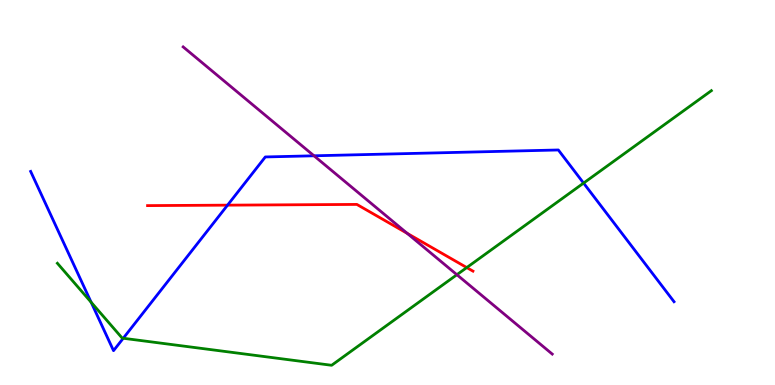[{'lines': ['blue', 'red'], 'intersections': [{'x': 2.94, 'y': 4.67}]}, {'lines': ['green', 'red'], 'intersections': [{'x': 6.02, 'y': 3.05}]}, {'lines': ['purple', 'red'], 'intersections': [{'x': 5.25, 'y': 3.94}]}, {'lines': ['blue', 'green'], 'intersections': [{'x': 1.18, 'y': 2.15}, {'x': 1.59, 'y': 1.21}, {'x': 7.53, 'y': 5.24}]}, {'lines': ['blue', 'purple'], 'intersections': [{'x': 4.05, 'y': 5.95}]}, {'lines': ['green', 'purple'], 'intersections': [{'x': 5.9, 'y': 2.86}]}]